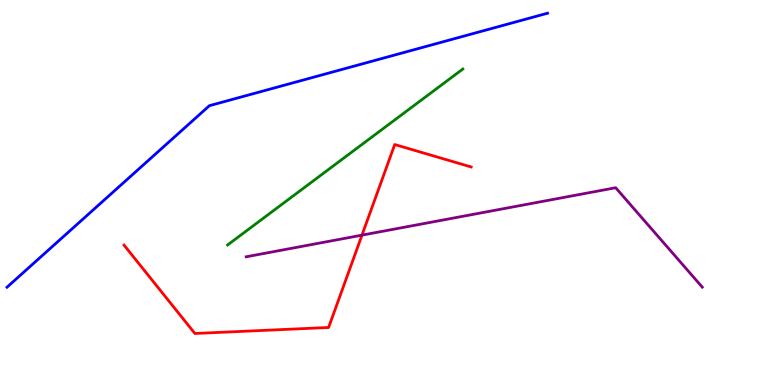[{'lines': ['blue', 'red'], 'intersections': []}, {'lines': ['green', 'red'], 'intersections': []}, {'lines': ['purple', 'red'], 'intersections': [{'x': 4.67, 'y': 3.89}]}, {'lines': ['blue', 'green'], 'intersections': []}, {'lines': ['blue', 'purple'], 'intersections': []}, {'lines': ['green', 'purple'], 'intersections': []}]